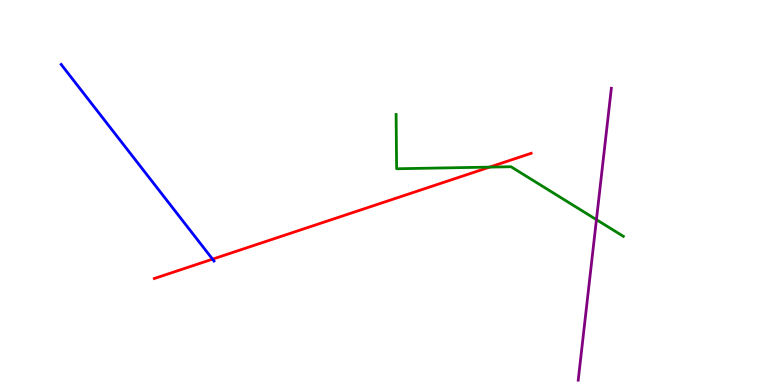[{'lines': ['blue', 'red'], 'intersections': [{'x': 2.74, 'y': 3.27}]}, {'lines': ['green', 'red'], 'intersections': [{'x': 6.32, 'y': 5.66}]}, {'lines': ['purple', 'red'], 'intersections': []}, {'lines': ['blue', 'green'], 'intersections': []}, {'lines': ['blue', 'purple'], 'intersections': []}, {'lines': ['green', 'purple'], 'intersections': [{'x': 7.7, 'y': 4.29}]}]